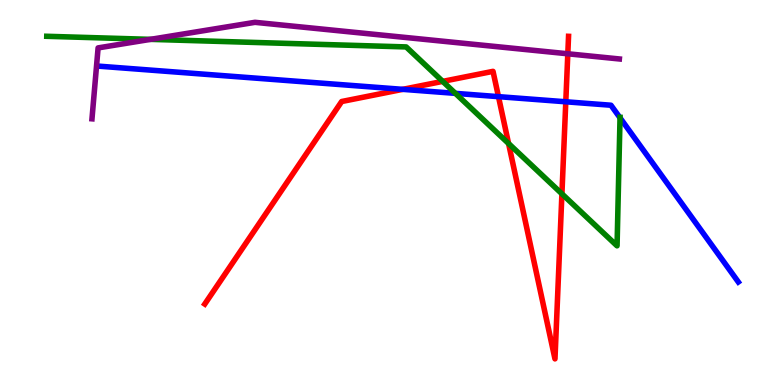[{'lines': ['blue', 'red'], 'intersections': [{'x': 5.2, 'y': 7.68}, {'x': 6.43, 'y': 7.49}, {'x': 7.3, 'y': 7.36}]}, {'lines': ['green', 'red'], 'intersections': [{'x': 5.71, 'y': 7.89}, {'x': 6.56, 'y': 6.27}, {'x': 7.25, 'y': 4.97}]}, {'lines': ['purple', 'red'], 'intersections': [{'x': 7.33, 'y': 8.6}]}, {'lines': ['blue', 'green'], 'intersections': [{'x': 5.88, 'y': 7.57}, {'x': 8.0, 'y': 6.94}]}, {'lines': ['blue', 'purple'], 'intersections': []}, {'lines': ['green', 'purple'], 'intersections': [{'x': 1.94, 'y': 8.98}]}]